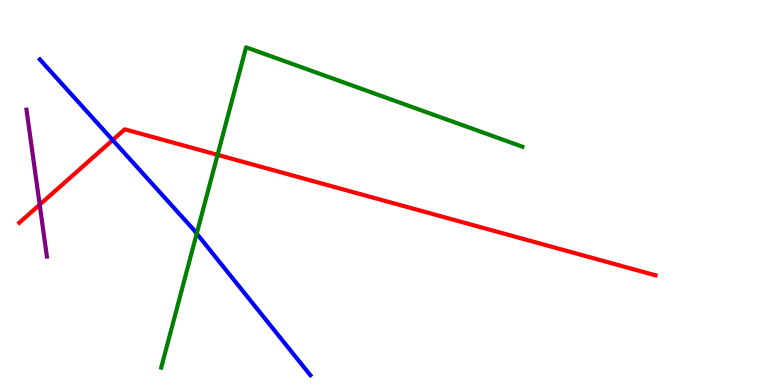[{'lines': ['blue', 'red'], 'intersections': [{'x': 1.45, 'y': 6.36}]}, {'lines': ['green', 'red'], 'intersections': [{'x': 2.81, 'y': 5.98}]}, {'lines': ['purple', 'red'], 'intersections': [{'x': 0.512, 'y': 4.68}]}, {'lines': ['blue', 'green'], 'intersections': [{'x': 2.54, 'y': 3.93}]}, {'lines': ['blue', 'purple'], 'intersections': []}, {'lines': ['green', 'purple'], 'intersections': []}]